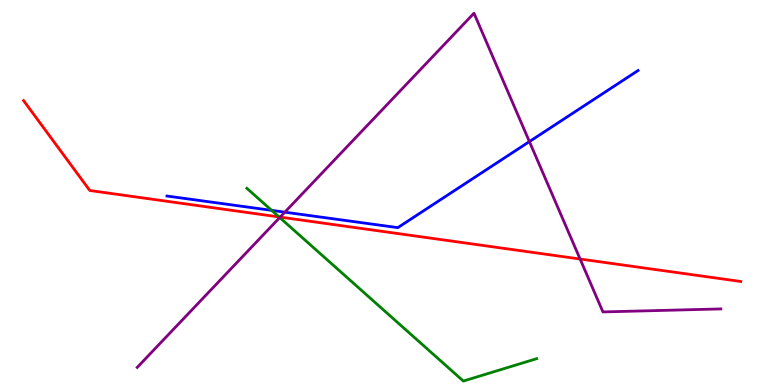[{'lines': ['blue', 'red'], 'intersections': []}, {'lines': ['green', 'red'], 'intersections': [{'x': 3.6, 'y': 4.36}]}, {'lines': ['purple', 'red'], 'intersections': [{'x': 3.61, 'y': 4.36}, {'x': 7.49, 'y': 3.27}]}, {'lines': ['blue', 'green'], 'intersections': [{'x': 3.51, 'y': 4.54}]}, {'lines': ['blue', 'purple'], 'intersections': [{'x': 3.68, 'y': 4.49}, {'x': 6.83, 'y': 6.32}]}, {'lines': ['green', 'purple'], 'intersections': [{'x': 3.61, 'y': 4.35}]}]